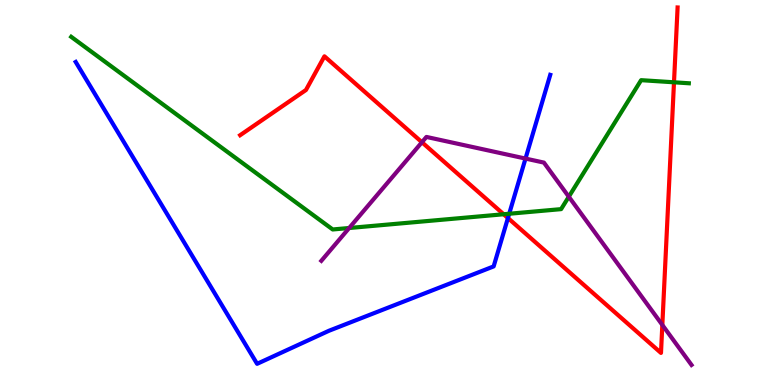[{'lines': ['blue', 'red'], 'intersections': [{'x': 6.55, 'y': 4.34}]}, {'lines': ['green', 'red'], 'intersections': [{'x': 6.5, 'y': 4.44}, {'x': 8.7, 'y': 7.86}]}, {'lines': ['purple', 'red'], 'intersections': [{'x': 5.44, 'y': 6.31}, {'x': 8.55, 'y': 1.56}]}, {'lines': ['blue', 'green'], 'intersections': [{'x': 6.57, 'y': 4.45}]}, {'lines': ['blue', 'purple'], 'intersections': [{'x': 6.78, 'y': 5.88}]}, {'lines': ['green', 'purple'], 'intersections': [{'x': 4.51, 'y': 4.08}, {'x': 7.34, 'y': 4.89}]}]